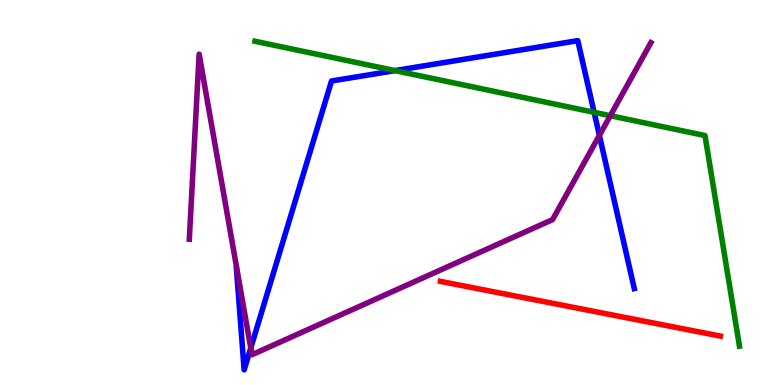[{'lines': ['blue', 'red'], 'intersections': []}, {'lines': ['green', 'red'], 'intersections': []}, {'lines': ['purple', 'red'], 'intersections': []}, {'lines': ['blue', 'green'], 'intersections': [{'x': 5.1, 'y': 8.17}, {'x': 7.67, 'y': 7.08}]}, {'lines': ['blue', 'purple'], 'intersections': [{'x': 3.24, 'y': 0.961}, {'x': 7.73, 'y': 6.48}]}, {'lines': ['green', 'purple'], 'intersections': [{'x': 7.88, 'y': 6.99}]}]